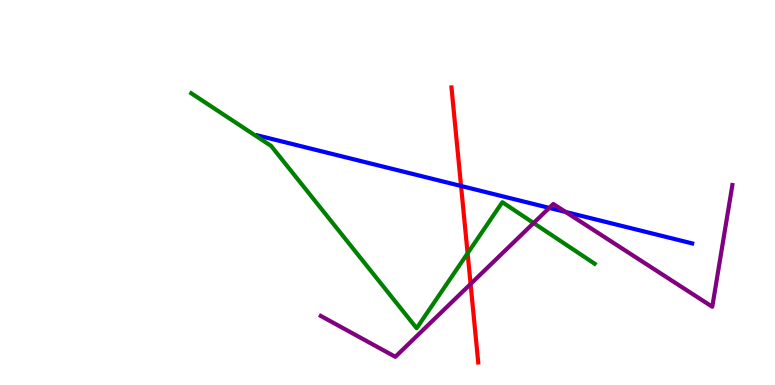[{'lines': ['blue', 'red'], 'intersections': [{'x': 5.95, 'y': 5.17}]}, {'lines': ['green', 'red'], 'intersections': [{'x': 6.03, 'y': 3.42}]}, {'lines': ['purple', 'red'], 'intersections': [{'x': 6.07, 'y': 2.62}]}, {'lines': ['blue', 'green'], 'intersections': []}, {'lines': ['blue', 'purple'], 'intersections': [{'x': 7.09, 'y': 4.6}, {'x': 7.3, 'y': 4.49}]}, {'lines': ['green', 'purple'], 'intersections': [{'x': 6.89, 'y': 4.21}]}]